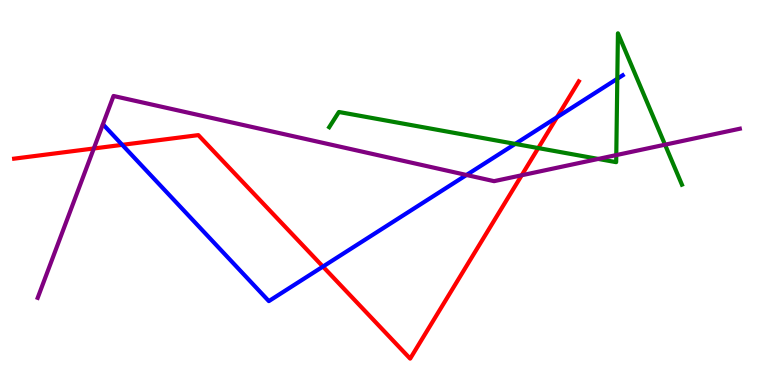[{'lines': ['blue', 'red'], 'intersections': [{'x': 1.58, 'y': 6.24}, {'x': 4.17, 'y': 3.08}, {'x': 7.19, 'y': 6.95}]}, {'lines': ['green', 'red'], 'intersections': [{'x': 6.95, 'y': 6.15}]}, {'lines': ['purple', 'red'], 'intersections': [{'x': 1.21, 'y': 6.14}, {'x': 6.73, 'y': 5.45}]}, {'lines': ['blue', 'green'], 'intersections': [{'x': 6.65, 'y': 6.26}, {'x': 7.97, 'y': 7.95}]}, {'lines': ['blue', 'purple'], 'intersections': [{'x': 6.02, 'y': 5.45}]}, {'lines': ['green', 'purple'], 'intersections': [{'x': 7.72, 'y': 5.87}, {'x': 7.95, 'y': 5.97}, {'x': 8.58, 'y': 6.24}]}]